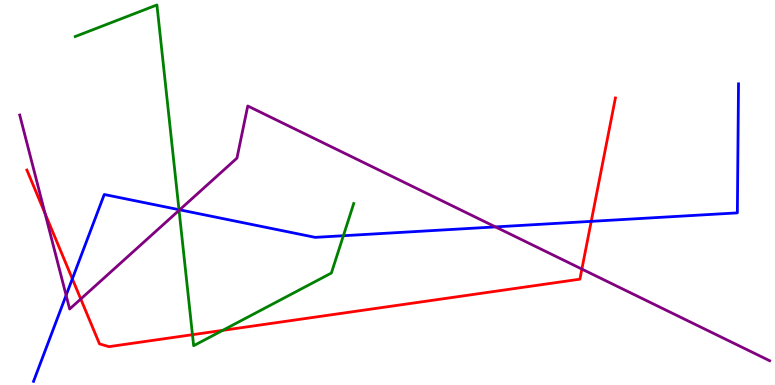[{'lines': ['blue', 'red'], 'intersections': [{'x': 0.933, 'y': 2.76}, {'x': 7.63, 'y': 4.25}]}, {'lines': ['green', 'red'], 'intersections': [{'x': 2.48, 'y': 1.31}, {'x': 2.87, 'y': 1.42}]}, {'lines': ['purple', 'red'], 'intersections': [{'x': 0.582, 'y': 4.45}, {'x': 1.04, 'y': 2.23}, {'x': 7.51, 'y': 3.01}]}, {'lines': ['blue', 'green'], 'intersections': [{'x': 2.31, 'y': 4.55}, {'x': 4.43, 'y': 3.88}]}, {'lines': ['blue', 'purple'], 'intersections': [{'x': 0.853, 'y': 2.33}, {'x': 2.32, 'y': 4.55}, {'x': 6.39, 'y': 4.11}]}, {'lines': ['green', 'purple'], 'intersections': [{'x': 2.31, 'y': 4.54}]}]